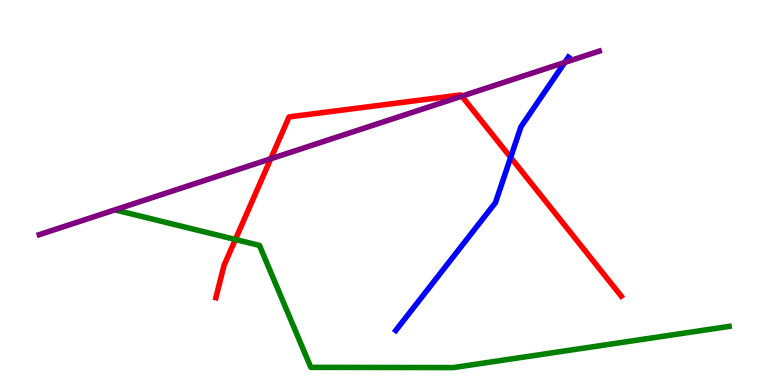[{'lines': ['blue', 'red'], 'intersections': [{'x': 6.59, 'y': 5.91}]}, {'lines': ['green', 'red'], 'intersections': [{'x': 3.04, 'y': 3.78}]}, {'lines': ['purple', 'red'], 'intersections': [{'x': 3.49, 'y': 5.88}, {'x': 5.96, 'y': 7.5}]}, {'lines': ['blue', 'green'], 'intersections': []}, {'lines': ['blue', 'purple'], 'intersections': [{'x': 7.29, 'y': 8.38}]}, {'lines': ['green', 'purple'], 'intersections': []}]